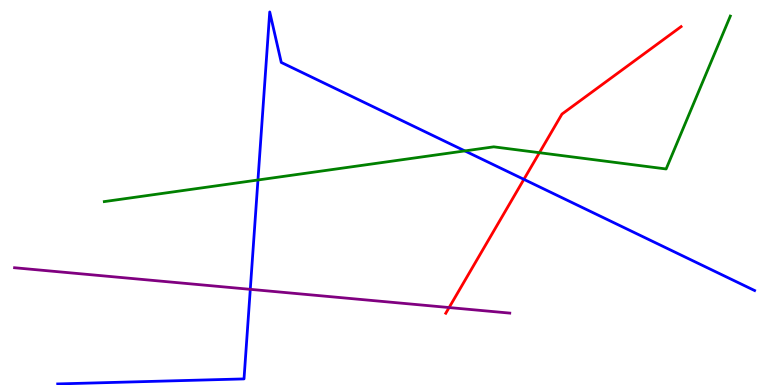[{'lines': ['blue', 'red'], 'intersections': [{'x': 6.76, 'y': 5.34}]}, {'lines': ['green', 'red'], 'intersections': [{'x': 6.96, 'y': 6.03}]}, {'lines': ['purple', 'red'], 'intersections': [{'x': 5.79, 'y': 2.01}]}, {'lines': ['blue', 'green'], 'intersections': [{'x': 3.33, 'y': 5.32}, {'x': 6.0, 'y': 6.08}]}, {'lines': ['blue', 'purple'], 'intersections': [{'x': 3.23, 'y': 2.48}]}, {'lines': ['green', 'purple'], 'intersections': []}]